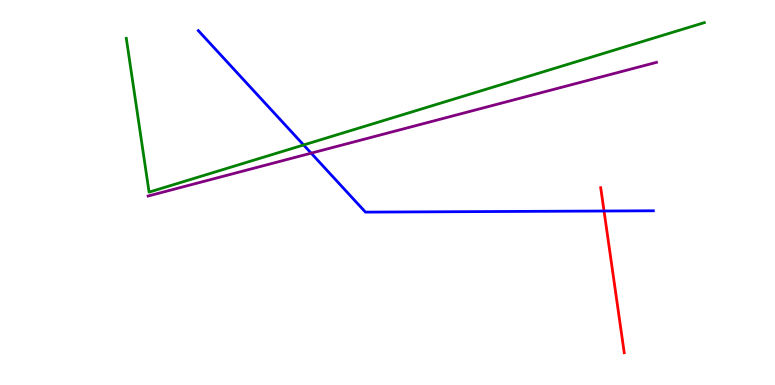[{'lines': ['blue', 'red'], 'intersections': [{'x': 7.79, 'y': 4.52}]}, {'lines': ['green', 'red'], 'intersections': []}, {'lines': ['purple', 'red'], 'intersections': []}, {'lines': ['blue', 'green'], 'intersections': [{'x': 3.92, 'y': 6.23}]}, {'lines': ['blue', 'purple'], 'intersections': [{'x': 4.01, 'y': 6.02}]}, {'lines': ['green', 'purple'], 'intersections': []}]